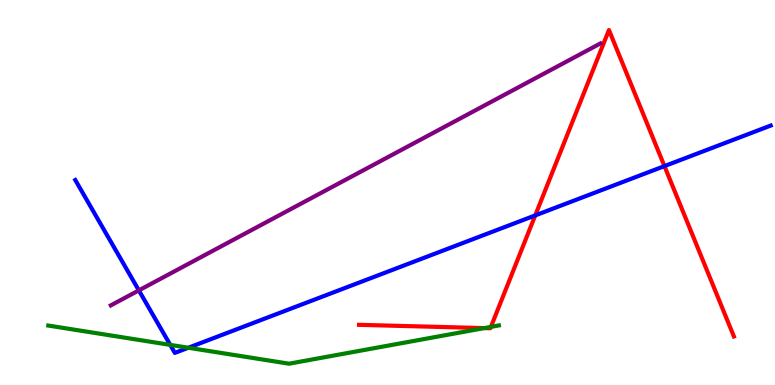[{'lines': ['blue', 'red'], 'intersections': [{'x': 6.91, 'y': 4.41}, {'x': 8.57, 'y': 5.69}]}, {'lines': ['green', 'red'], 'intersections': [{'x': 6.25, 'y': 1.48}, {'x': 6.33, 'y': 1.51}]}, {'lines': ['purple', 'red'], 'intersections': []}, {'lines': ['blue', 'green'], 'intersections': [{'x': 2.2, 'y': 1.04}, {'x': 2.43, 'y': 0.968}]}, {'lines': ['blue', 'purple'], 'intersections': [{'x': 1.79, 'y': 2.46}]}, {'lines': ['green', 'purple'], 'intersections': []}]